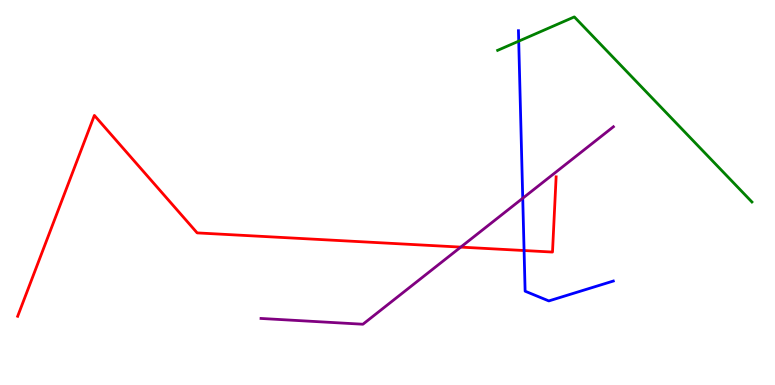[{'lines': ['blue', 'red'], 'intersections': [{'x': 6.76, 'y': 3.49}]}, {'lines': ['green', 'red'], 'intersections': []}, {'lines': ['purple', 'red'], 'intersections': [{'x': 5.95, 'y': 3.58}]}, {'lines': ['blue', 'green'], 'intersections': [{'x': 6.69, 'y': 8.93}]}, {'lines': ['blue', 'purple'], 'intersections': [{'x': 6.75, 'y': 4.85}]}, {'lines': ['green', 'purple'], 'intersections': []}]